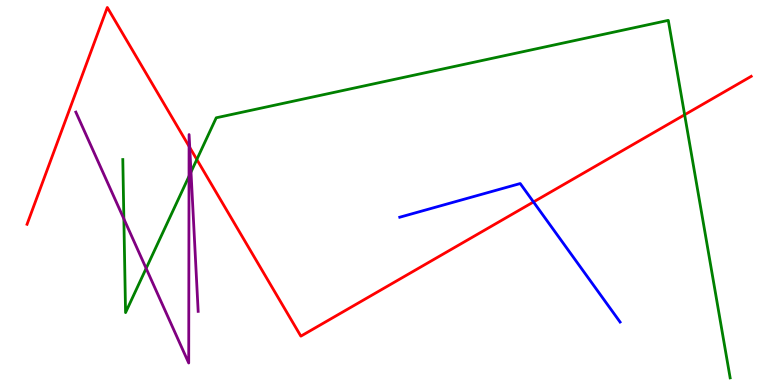[{'lines': ['blue', 'red'], 'intersections': [{'x': 6.88, 'y': 4.75}]}, {'lines': ['green', 'red'], 'intersections': [{'x': 2.54, 'y': 5.86}, {'x': 8.83, 'y': 7.02}]}, {'lines': ['purple', 'red'], 'intersections': [{'x': 2.44, 'y': 6.2}, {'x': 2.45, 'y': 6.17}]}, {'lines': ['blue', 'green'], 'intersections': []}, {'lines': ['blue', 'purple'], 'intersections': []}, {'lines': ['green', 'purple'], 'intersections': [{'x': 1.6, 'y': 4.32}, {'x': 1.89, 'y': 3.03}, {'x': 2.44, 'y': 5.42}, {'x': 2.46, 'y': 5.53}]}]